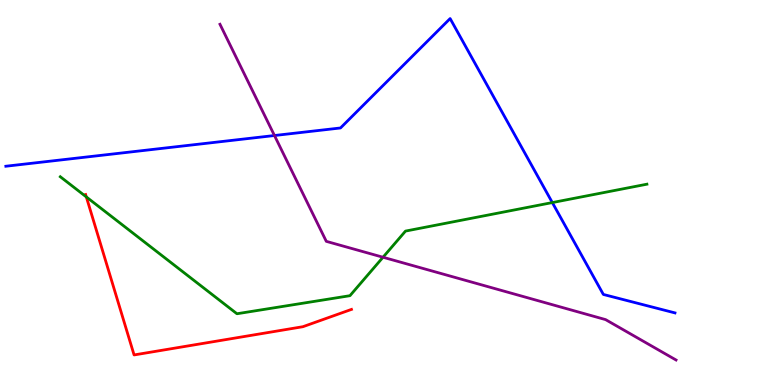[{'lines': ['blue', 'red'], 'intersections': []}, {'lines': ['green', 'red'], 'intersections': [{'x': 1.11, 'y': 4.89}]}, {'lines': ['purple', 'red'], 'intersections': []}, {'lines': ['blue', 'green'], 'intersections': [{'x': 7.13, 'y': 4.74}]}, {'lines': ['blue', 'purple'], 'intersections': [{'x': 3.54, 'y': 6.48}]}, {'lines': ['green', 'purple'], 'intersections': [{'x': 4.94, 'y': 3.32}]}]